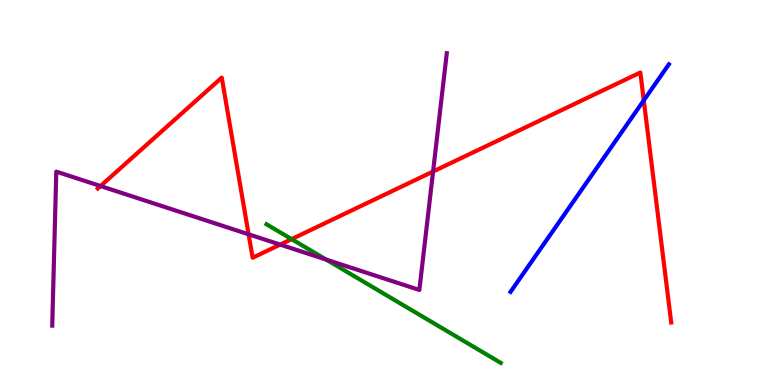[{'lines': ['blue', 'red'], 'intersections': [{'x': 8.31, 'y': 7.39}]}, {'lines': ['green', 'red'], 'intersections': [{'x': 3.76, 'y': 3.79}]}, {'lines': ['purple', 'red'], 'intersections': [{'x': 1.3, 'y': 5.17}, {'x': 3.21, 'y': 3.91}, {'x': 3.61, 'y': 3.65}, {'x': 5.59, 'y': 5.54}]}, {'lines': ['blue', 'green'], 'intersections': []}, {'lines': ['blue', 'purple'], 'intersections': []}, {'lines': ['green', 'purple'], 'intersections': [{'x': 4.21, 'y': 3.26}]}]